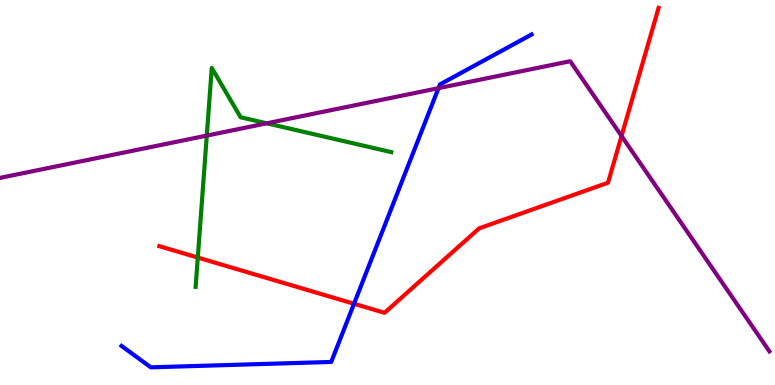[{'lines': ['blue', 'red'], 'intersections': [{'x': 4.57, 'y': 2.11}]}, {'lines': ['green', 'red'], 'intersections': [{'x': 2.55, 'y': 3.31}]}, {'lines': ['purple', 'red'], 'intersections': [{'x': 8.02, 'y': 6.47}]}, {'lines': ['blue', 'green'], 'intersections': []}, {'lines': ['blue', 'purple'], 'intersections': [{'x': 5.66, 'y': 7.71}]}, {'lines': ['green', 'purple'], 'intersections': [{'x': 2.67, 'y': 6.48}, {'x': 3.44, 'y': 6.8}]}]